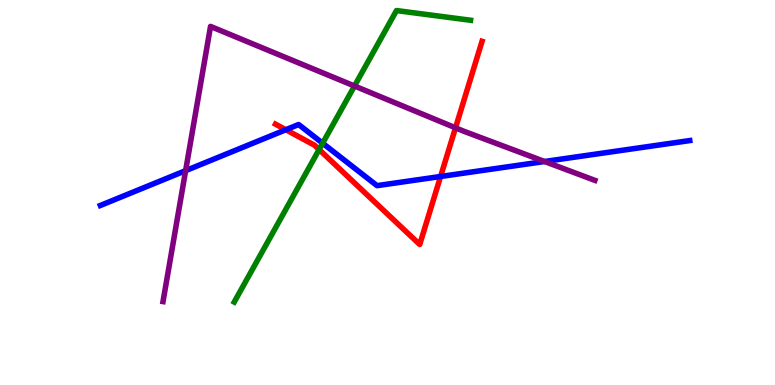[{'lines': ['blue', 'red'], 'intersections': [{'x': 3.69, 'y': 6.63}, {'x': 5.68, 'y': 5.42}]}, {'lines': ['green', 'red'], 'intersections': [{'x': 4.12, 'y': 6.12}]}, {'lines': ['purple', 'red'], 'intersections': [{'x': 5.88, 'y': 6.68}]}, {'lines': ['blue', 'green'], 'intersections': [{'x': 4.16, 'y': 6.28}]}, {'lines': ['blue', 'purple'], 'intersections': [{'x': 2.4, 'y': 5.57}, {'x': 7.03, 'y': 5.81}]}, {'lines': ['green', 'purple'], 'intersections': [{'x': 4.57, 'y': 7.77}]}]